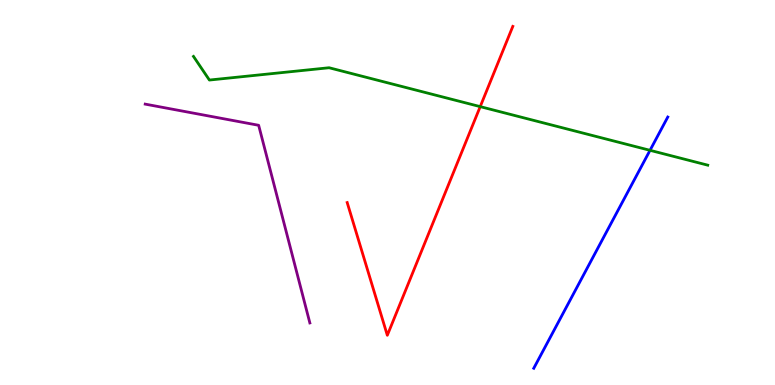[{'lines': ['blue', 'red'], 'intersections': []}, {'lines': ['green', 'red'], 'intersections': [{'x': 6.2, 'y': 7.23}]}, {'lines': ['purple', 'red'], 'intersections': []}, {'lines': ['blue', 'green'], 'intersections': [{'x': 8.39, 'y': 6.1}]}, {'lines': ['blue', 'purple'], 'intersections': []}, {'lines': ['green', 'purple'], 'intersections': []}]